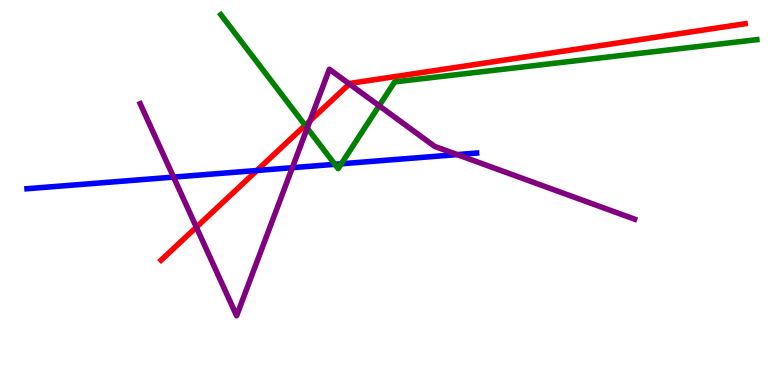[{'lines': ['blue', 'red'], 'intersections': [{'x': 3.31, 'y': 5.57}]}, {'lines': ['green', 'red'], 'intersections': [{'x': 3.94, 'y': 6.74}]}, {'lines': ['purple', 'red'], 'intersections': [{'x': 2.53, 'y': 4.1}, {'x': 4.0, 'y': 6.86}, {'x': 4.51, 'y': 7.82}]}, {'lines': ['blue', 'green'], 'intersections': [{'x': 4.32, 'y': 5.73}, {'x': 4.4, 'y': 5.75}]}, {'lines': ['blue', 'purple'], 'intersections': [{'x': 2.24, 'y': 5.4}, {'x': 3.77, 'y': 5.64}, {'x': 5.9, 'y': 5.98}]}, {'lines': ['green', 'purple'], 'intersections': [{'x': 3.96, 'y': 6.67}, {'x': 4.89, 'y': 7.25}]}]